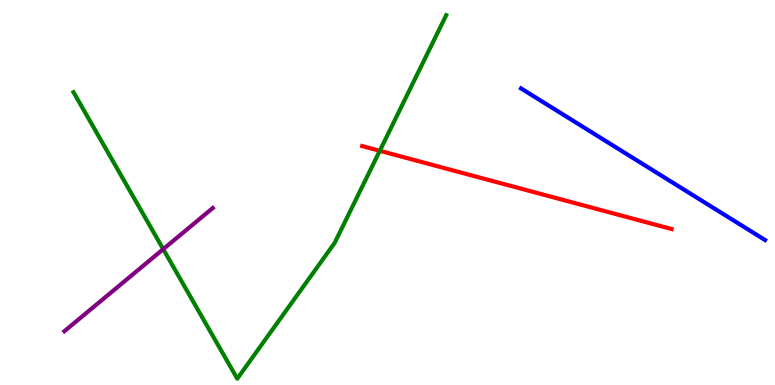[{'lines': ['blue', 'red'], 'intersections': []}, {'lines': ['green', 'red'], 'intersections': [{'x': 4.9, 'y': 6.08}]}, {'lines': ['purple', 'red'], 'intersections': []}, {'lines': ['blue', 'green'], 'intersections': []}, {'lines': ['blue', 'purple'], 'intersections': []}, {'lines': ['green', 'purple'], 'intersections': [{'x': 2.11, 'y': 3.53}]}]